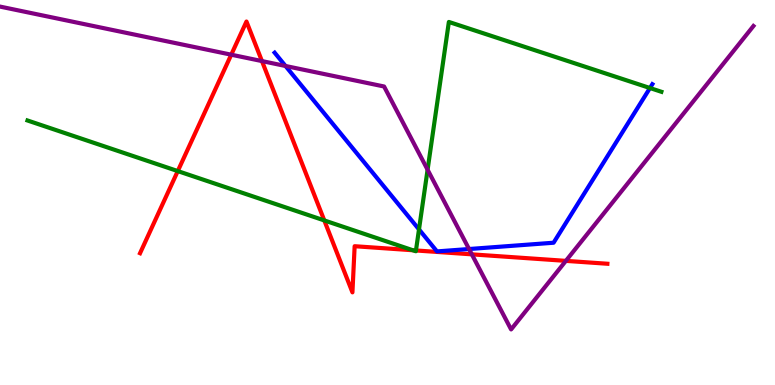[{'lines': ['blue', 'red'], 'intersections': []}, {'lines': ['green', 'red'], 'intersections': [{'x': 2.29, 'y': 5.56}, {'x': 4.18, 'y': 4.27}, {'x': 5.33, 'y': 3.5}, {'x': 5.37, 'y': 3.49}]}, {'lines': ['purple', 'red'], 'intersections': [{'x': 2.98, 'y': 8.58}, {'x': 3.38, 'y': 8.41}, {'x': 6.09, 'y': 3.39}, {'x': 7.3, 'y': 3.22}]}, {'lines': ['blue', 'green'], 'intersections': [{'x': 5.41, 'y': 4.04}, {'x': 8.39, 'y': 7.71}]}, {'lines': ['blue', 'purple'], 'intersections': [{'x': 3.68, 'y': 8.29}, {'x': 6.05, 'y': 3.53}]}, {'lines': ['green', 'purple'], 'intersections': [{'x': 5.52, 'y': 5.59}]}]